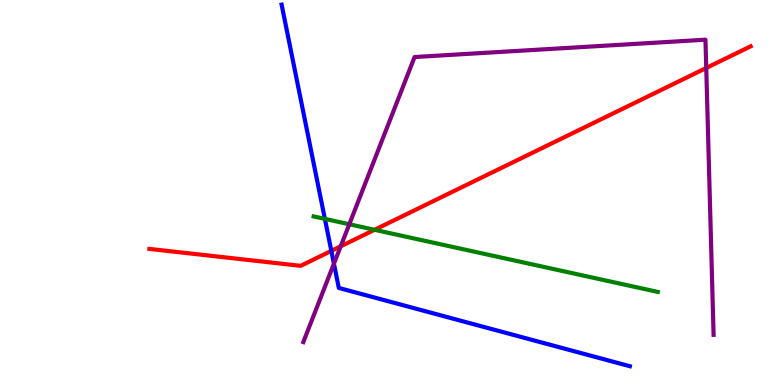[{'lines': ['blue', 'red'], 'intersections': [{'x': 4.28, 'y': 3.48}]}, {'lines': ['green', 'red'], 'intersections': [{'x': 4.83, 'y': 4.03}]}, {'lines': ['purple', 'red'], 'intersections': [{'x': 4.4, 'y': 3.6}, {'x': 9.11, 'y': 8.23}]}, {'lines': ['blue', 'green'], 'intersections': [{'x': 4.19, 'y': 4.31}]}, {'lines': ['blue', 'purple'], 'intersections': [{'x': 4.31, 'y': 3.15}]}, {'lines': ['green', 'purple'], 'intersections': [{'x': 4.51, 'y': 4.18}]}]